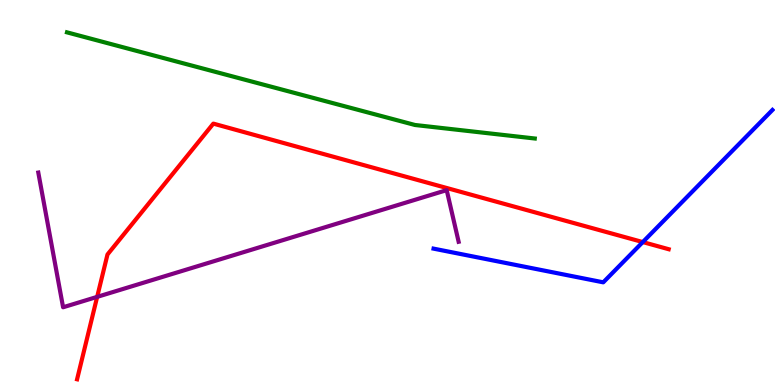[{'lines': ['blue', 'red'], 'intersections': [{'x': 8.29, 'y': 3.71}]}, {'lines': ['green', 'red'], 'intersections': []}, {'lines': ['purple', 'red'], 'intersections': [{'x': 1.25, 'y': 2.29}]}, {'lines': ['blue', 'green'], 'intersections': []}, {'lines': ['blue', 'purple'], 'intersections': []}, {'lines': ['green', 'purple'], 'intersections': []}]